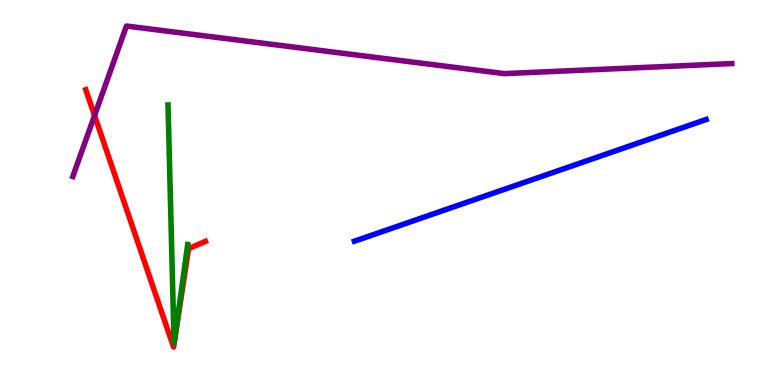[{'lines': ['blue', 'red'], 'intersections': []}, {'lines': ['green', 'red'], 'intersections': []}, {'lines': ['purple', 'red'], 'intersections': [{'x': 1.22, 'y': 7.0}]}, {'lines': ['blue', 'green'], 'intersections': []}, {'lines': ['blue', 'purple'], 'intersections': []}, {'lines': ['green', 'purple'], 'intersections': []}]